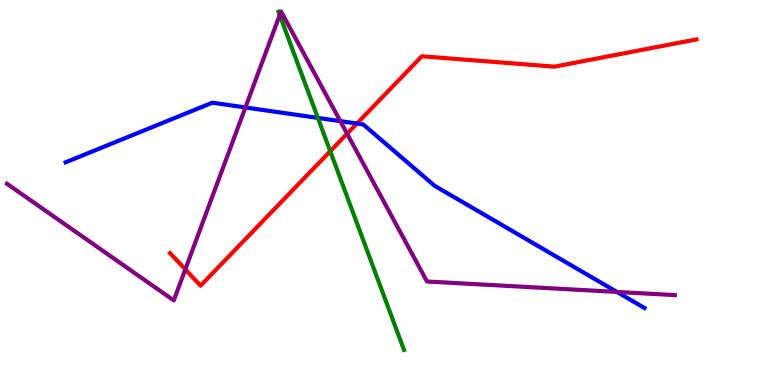[{'lines': ['blue', 'red'], 'intersections': [{'x': 4.61, 'y': 6.79}]}, {'lines': ['green', 'red'], 'intersections': [{'x': 4.26, 'y': 6.07}]}, {'lines': ['purple', 'red'], 'intersections': [{'x': 2.39, 'y': 3.0}, {'x': 4.48, 'y': 6.53}]}, {'lines': ['blue', 'green'], 'intersections': [{'x': 4.1, 'y': 6.94}]}, {'lines': ['blue', 'purple'], 'intersections': [{'x': 3.17, 'y': 7.21}, {'x': 4.39, 'y': 6.85}, {'x': 7.96, 'y': 2.42}]}, {'lines': ['green', 'purple'], 'intersections': [{'x': 3.61, 'y': 9.61}]}]